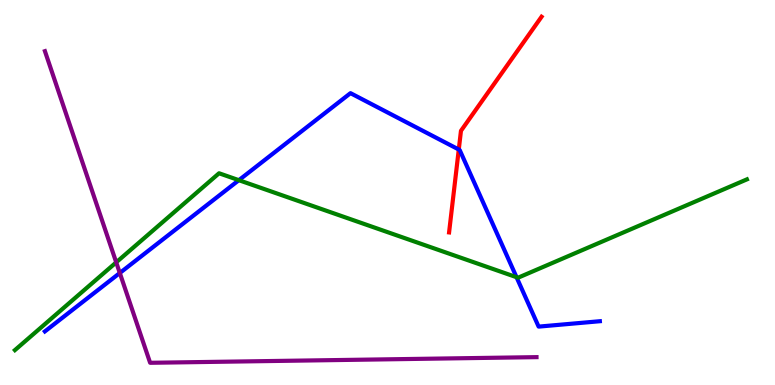[{'lines': ['blue', 'red'], 'intersections': [{'x': 5.92, 'y': 6.12}]}, {'lines': ['green', 'red'], 'intersections': []}, {'lines': ['purple', 'red'], 'intersections': []}, {'lines': ['blue', 'green'], 'intersections': [{'x': 3.08, 'y': 5.32}, {'x': 6.66, 'y': 2.8}]}, {'lines': ['blue', 'purple'], 'intersections': [{'x': 1.55, 'y': 2.91}]}, {'lines': ['green', 'purple'], 'intersections': [{'x': 1.5, 'y': 3.19}]}]